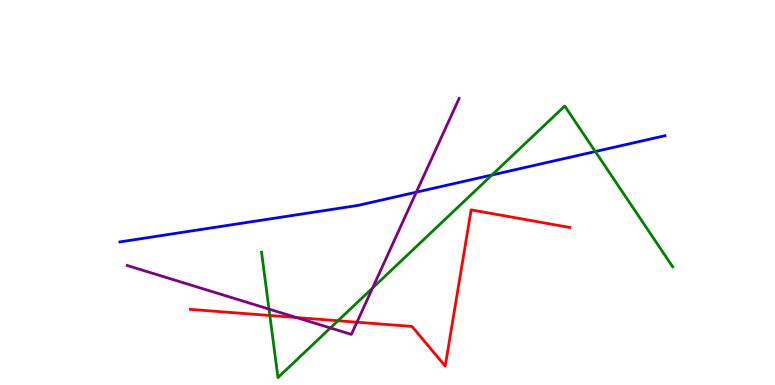[{'lines': ['blue', 'red'], 'intersections': []}, {'lines': ['green', 'red'], 'intersections': [{'x': 3.48, 'y': 1.81}, {'x': 4.36, 'y': 1.67}]}, {'lines': ['purple', 'red'], 'intersections': [{'x': 3.83, 'y': 1.75}, {'x': 4.61, 'y': 1.63}]}, {'lines': ['blue', 'green'], 'intersections': [{'x': 6.35, 'y': 5.45}, {'x': 7.68, 'y': 6.06}]}, {'lines': ['blue', 'purple'], 'intersections': [{'x': 5.37, 'y': 5.01}]}, {'lines': ['green', 'purple'], 'intersections': [{'x': 3.47, 'y': 1.97}, {'x': 4.26, 'y': 1.48}, {'x': 4.81, 'y': 2.52}]}]